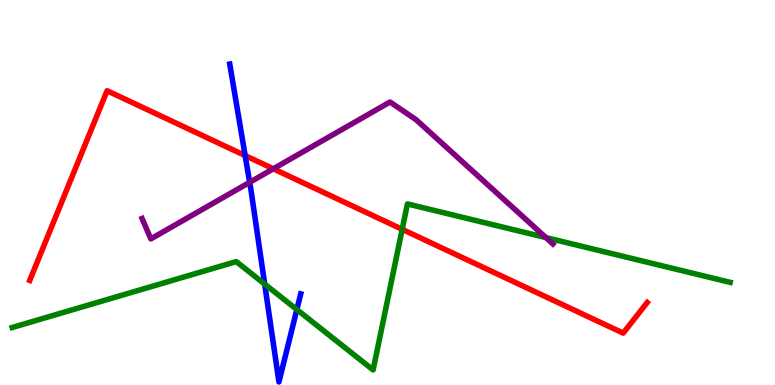[{'lines': ['blue', 'red'], 'intersections': [{'x': 3.16, 'y': 5.96}]}, {'lines': ['green', 'red'], 'intersections': [{'x': 5.19, 'y': 4.04}]}, {'lines': ['purple', 'red'], 'intersections': [{'x': 3.53, 'y': 5.62}]}, {'lines': ['blue', 'green'], 'intersections': [{'x': 3.42, 'y': 2.62}, {'x': 3.83, 'y': 1.96}]}, {'lines': ['blue', 'purple'], 'intersections': [{'x': 3.22, 'y': 5.26}]}, {'lines': ['green', 'purple'], 'intersections': [{'x': 7.04, 'y': 3.83}]}]